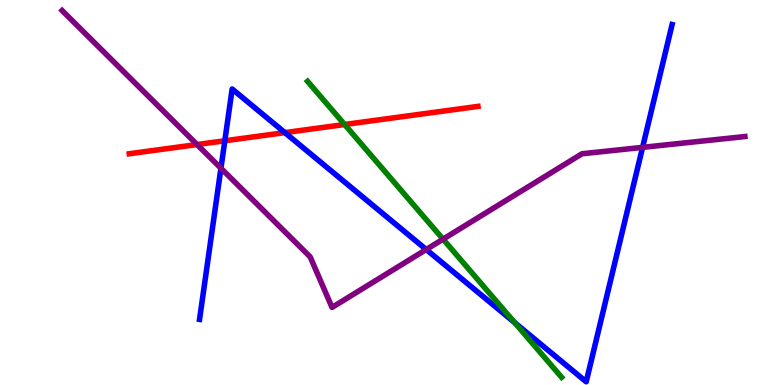[{'lines': ['blue', 'red'], 'intersections': [{'x': 2.9, 'y': 6.34}, {'x': 3.68, 'y': 6.56}]}, {'lines': ['green', 'red'], 'intersections': [{'x': 4.45, 'y': 6.77}]}, {'lines': ['purple', 'red'], 'intersections': [{'x': 2.54, 'y': 6.25}]}, {'lines': ['blue', 'green'], 'intersections': [{'x': 6.64, 'y': 1.62}]}, {'lines': ['blue', 'purple'], 'intersections': [{'x': 2.85, 'y': 5.63}, {'x': 5.5, 'y': 3.52}, {'x': 8.29, 'y': 6.17}]}, {'lines': ['green', 'purple'], 'intersections': [{'x': 5.72, 'y': 3.79}]}]